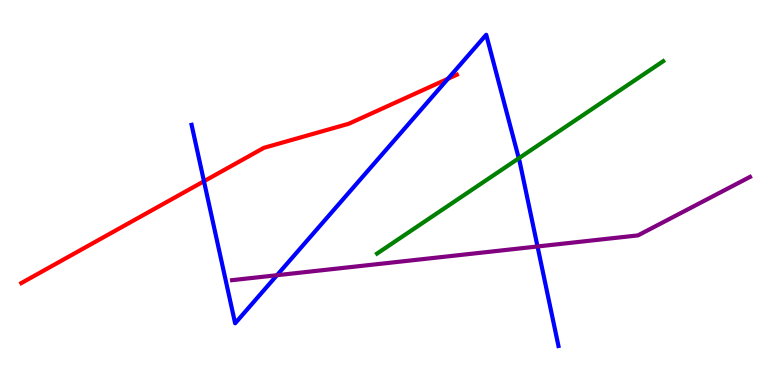[{'lines': ['blue', 'red'], 'intersections': [{'x': 2.63, 'y': 5.29}, {'x': 5.78, 'y': 7.95}]}, {'lines': ['green', 'red'], 'intersections': []}, {'lines': ['purple', 'red'], 'intersections': []}, {'lines': ['blue', 'green'], 'intersections': [{'x': 6.69, 'y': 5.89}]}, {'lines': ['blue', 'purple'], 'intersections': [{'x': 3.57, 'y': 2.85}, {'x': 6.94, 'y': 3.6}]}, {'lines': ['green', 'purple'], 'intersections': []}]